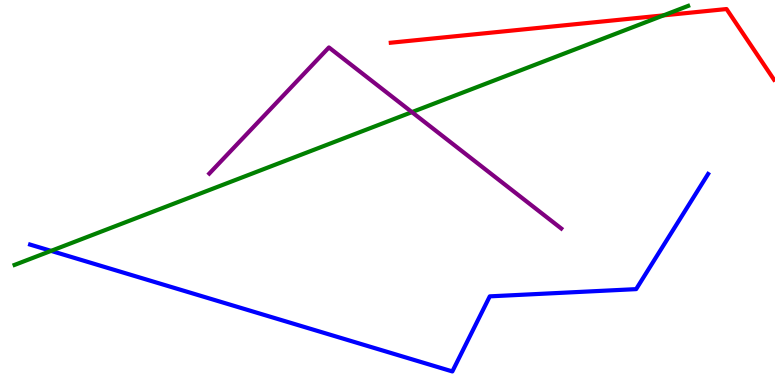[{'lines': ['blue', 'red'], 'intersections': []}, {'lines': ['green', 'red'], 'intersections': [{'x': 8.56, 'y': 9.6}]}, {'lines': ['purple', 'red'], 'intersections': []}, {'lines': ['blue', 'green'], 'intersections': [{'x': 0.659, 'y': 3.48}]}, {'lines': ['blue', 'purple'], 'intersections': []}, {'lines': ['green', 'purple'], 'intersections': [{'x': 5.32, 'y': 7.09}]}]